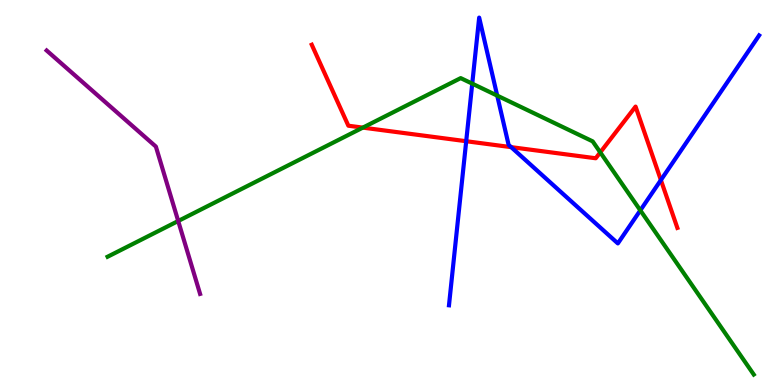[{'lines': ['blue', 'red'], 'intersections': [{'x': 6.02, 'y': 6.33}, {'x': 6.6, 'y': 6.18}, {'x': 8.53, 'y': 5.32}]}, {'lines': ['green', 'red'], 'intersections': [{'x': 4.68, 'y': 6.69}, {'x': 7.75, 'y': 6.04}]}, {'lines': ['purple', 'red'], 'intersections': []}, {'lines': ['blue', 'green'], 'intersections': [{'x': 6.09, 'y': 7.83}, {'x': 6.42, 'y': 7.52}, {'x': 8.26, 'y': 4.54}]}, {'lines': ['blue', 'purple'], 'intersections': []}, {'lines': ['green', 'purple'], 'intersections': [{'x': 2.3, 'y': 4.26}]}]